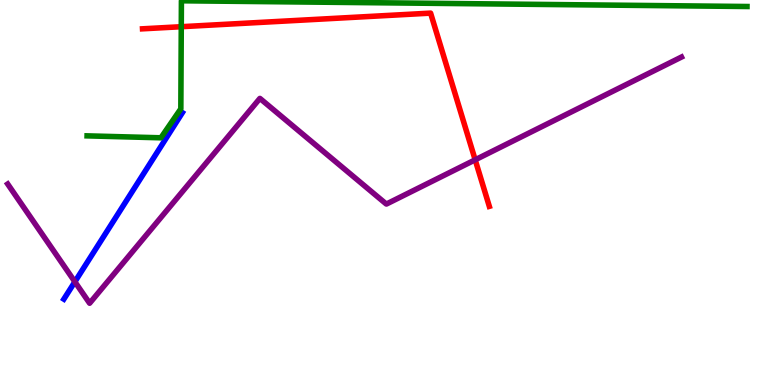[{'lines': ['blue', 'red'], 'intersections': []}, {'lines': ['green', 'red'], 'intersections': [{'x': 2.34, 'y': 9.31}]}, {'lines': ['purple', 'red'], 'intersections': [{'x': 6.13, 'y': 5.85}]}, {'lines': ['blue', 'green'], 'intersections': []}, {'lines': ['blue', 'purple'], 'intersections': [{'x': 0.966, 'y': 2.68}]}, {'lines': ['green', 'purple'], 'intersections': []}]